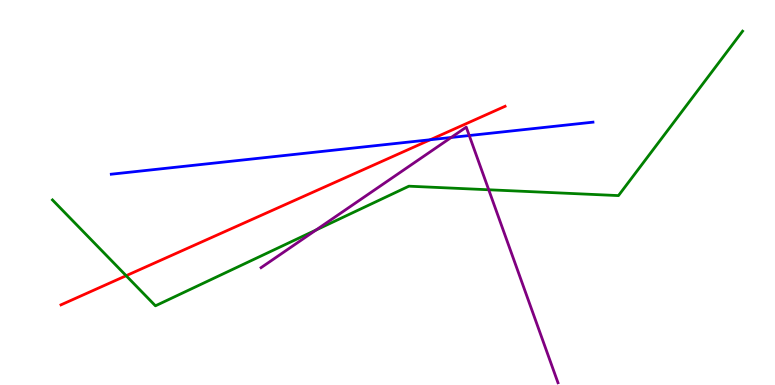[{'lines': ['blue', 'red'], 'intersections': [{'x': 5.55, 'y': 6.37}]}, {'lines': ['green', 'red'], 'intersections': [{'x': 1.63, 'y': 2.84}]}, {'lines': ['purple', 'red'], 'intersections': []}, {'lines': ['blue', 'green'], 'intersections': []}, {'lines': ['blue', 'purple'], 'intersections': [{'x': 5.82, 'y': 6.43}, {'x': 6.05, 'y': 6.48}]}, {'lines': ['green', 'purple'], 'intersections': [{'x': 4.08, 'y': 4.03}, {'x': 6.31, 'y': 5.07}]}]